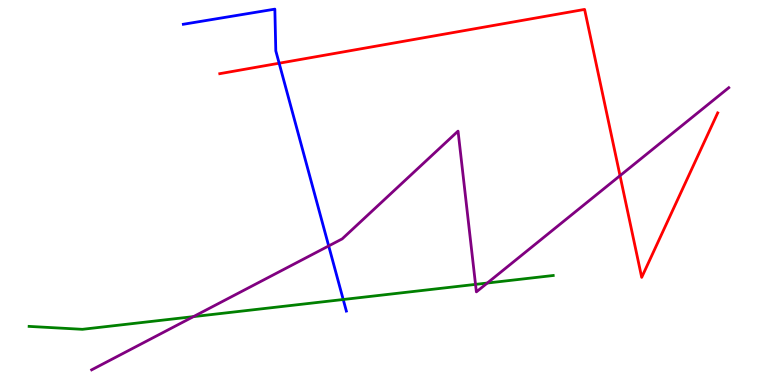[{'lines': ['blue', 'red'], 'intersections': [{'x': 3.6, 'y': 8.36}]}, {'lines': ['green', 'red'], 'intersections': []}, {'lines': ['purple', 'red'], 'intersections': [{'x': 8.0, 'y': 5.44}]}, {'lines': ['blue', 'green'], 'intersections': [{'x': 4.43, 'y': 2.22}]}, {'lines': ['blue', 'purple'], 'intersections': [{'x': 4.24, 'y': 3.61}]}, {'lines': ['green', 'purple'], 'intersections': [{'x': 2.5, 'y': 1.78}, {'x': 6.14, 'y': 2.61}, {'x': 6.29, 'y': 2.65}]}]